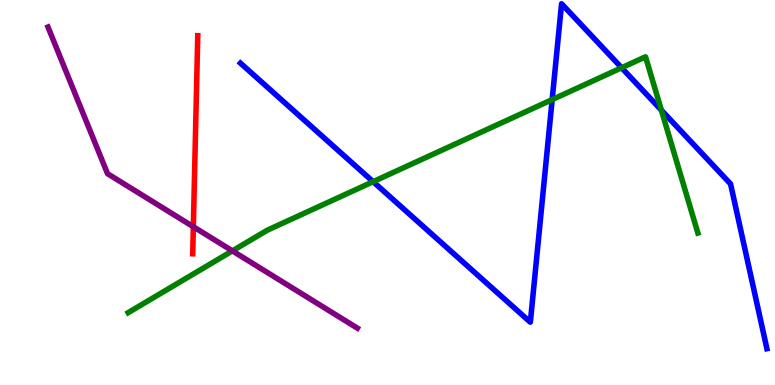[{'lines': ['blue', 'red'], 'intersections': []}, {'lines': ['green', 'red'], 'intersections': []}, {'lines': ['purple', 'red'], 'intersections': [{'x': 2.49, 'y': 4.11}]}, {'lines': ['blue', 'green'], 'intersections': [{'x': 4.81, 'y': 5.28}, {'x': 7.12, 'y': 7.41}, {'x': 8.02, 'y': 8.24}, {'x': 8.53, 'y': 7.14}]}, {'lines': ['blue', 'purple'], 'intersections': []}, {'lines': ['green', 'purple'], 'intersections': [{'x': 3.0, 'y': 3.48}]}]